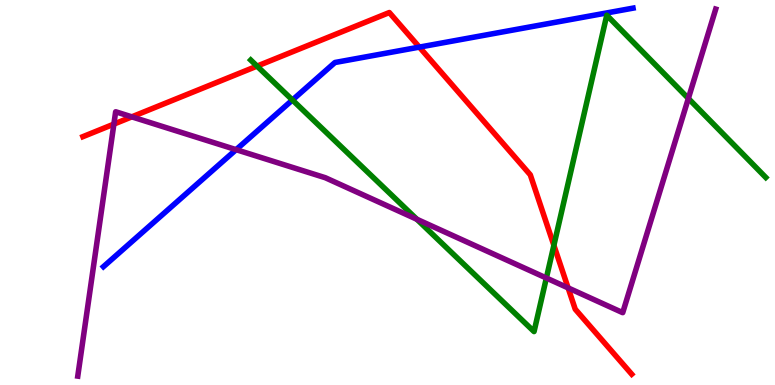[{'lines': ['blue', 'red'], 'intersections': [{'x': 5.41, 'y': 8.78}]}, {'lines': ['green', 'red'], 'intersections': [{'x': 3.32, 'y': 8.28}, {'x': 7.15, 'y': 3.63}]}, {'lines': ['purple', 'red'], 'intersections': [{'x': 1.47, 'y': 6.78}, {'x': 1.7, 'y': 6.97}, {'x': 7.33, 'y': 2.52}]}, {'lines': ['blue', 'green'], 'intersections': [{'x': 3.77, 'y': 7.4}]}, {'lines': ['blue', 'purple'], 'intersections': [{'x': 3.05, 'y': 6.11}]}, {'lines': ['green', 'purple'], 'intersections': [{'x': 5.38, 'y': 4.3}, {'x': 7.05, 'y': 2.78}, {'x': 8.88, 'y': 7.44}]}]